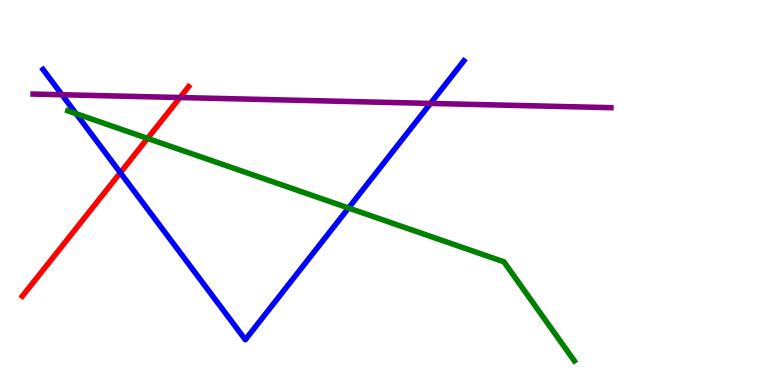[{'lines': ['blue', 'red'], 'intersections': [{'x': 1.55, 'y': 5.51}]}, {'lines': ['green', 'red'], 'intersections': [{'x': 1.9, 'y': 6.41}]}, {'lines': ['purple', 'red'], 'intersections': [{'x': 2.32, 'y': 7.47}]}, {'lines': ['blue', 'green'], 'intersections': [{'x': 0.982, 'y': 7.05}, {'x': 4.5, 'y': 4.6}]}, {'lines': ['blue', 'purple'], 'intersections': [{'x': 0.799, 'y': 7.54}, {'x': 5.55, 'y': 7.31}]}, {'lines': ['green', 'purple'], 'intersections': []}]